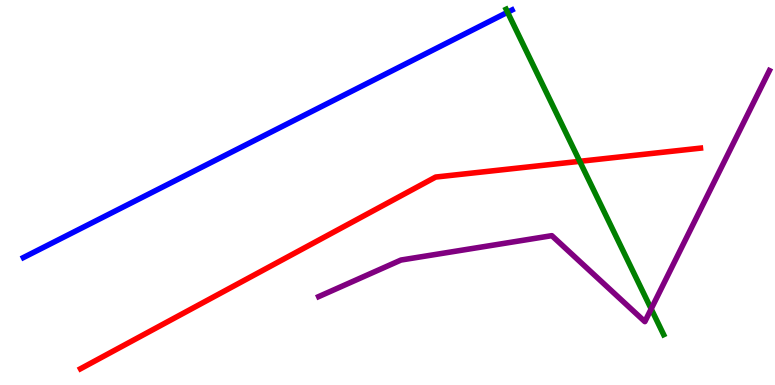[{'lines': ['blue', 'red'], 'intersections': []}, {'lines': ['green', 'red'], 'intersections': [{'x': 7.48, 'y': 5.81}]}, {'lines': ['purple', 'red'], 'intersections': []}, {'lines': ['blue', 'green'], 'intersections': [{'x': 6.55, 'y': 9.68}]}, {'lines': ['blue', 'purple'], 'intersections': []}, {'lines': ['green', 'purple'], 'intersections': [{'x': 8.4, 'y': 1.98}]}]